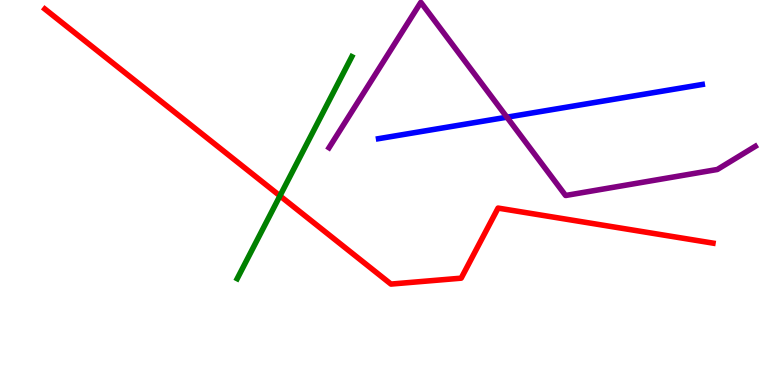[{'lines': ['blue', 'red'], 'intersections': []}, {'lines': ['green', 'red'], 'intersections': [{'x': 3.61, 'y': 4.91}]}, {'lines': ['purple', 'red'], 'intersections': []}, {'lines': ['blue', 'green'], 'intersections': []}, {'lines': ['blue', 'purple'], 'intersections': [{'x': 6.54, 'y': 6.96}]}, {'lines': ['green', 'purple'], 'intersections': []}]